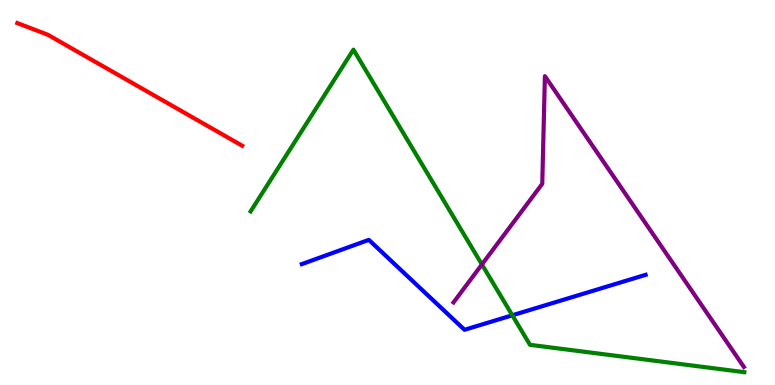[{'lines': ['blue', 'red'], 'intersections': []}, {'lines': ['green', 'red'], 'intersections': []}, {'lines': ['purple', 'red'], 'intersections': []}, {'lines': ['blue', 'green'], 'intersections': [{'x': 6.61, 'y': 1.81}]}, {'lines': ['blue', 'purple'], 'intersections': []}, {'lines': ['green', 'purple'], 'intersections': [{'x': 6.22, 'y': 3.13}]}]